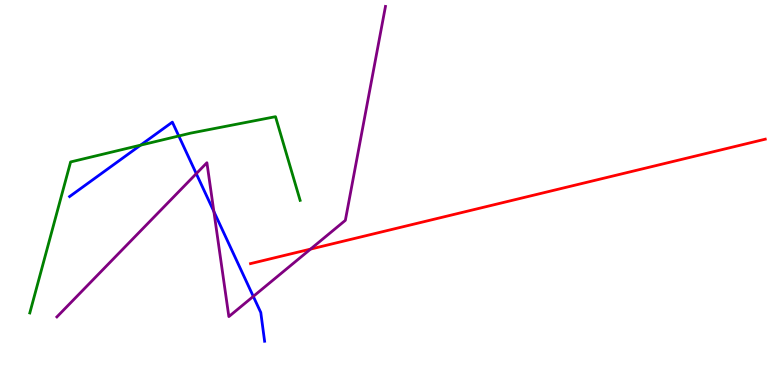[{'lines': ['blue', 'red'], 'intersections': []}, {'lines': ['green', 'red'], 'intersections': []}, {'lines': ['purple', 'red'], 'intersections': [{'x': 4.01, 'y': 3.53}]}, {'lines': ['blue', 'green'], 'intersections': [{'x': 1.81, 'y': 6.23}, {'x': 2.31, 'y': 6.47}]}, {'lines': ['blue', 'purple'], 'intersections': [{'x': 2.53, 'y': 5.49}, {'x': 2.76, 'y': 4.51}, {'x': 3.27, 'y': 2.3}]}, {'lines': ['green', 'purple'], 'intersections': []}]